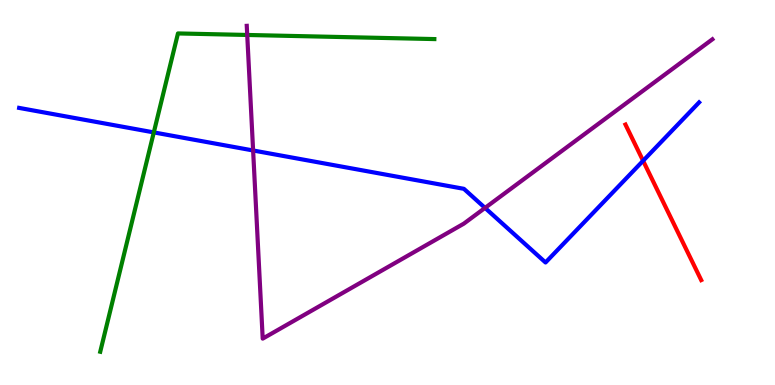[{'lines': ['blue', 'red'], 'intersections': [{'x': 8.3, 'y': 5.82}]}, {'lines': ['green', 'red'], 'intersections': []}, {'lines': ['purple', 'red'], 'intersections': []}, {'lines': ['blue', 'green'], 'intersections': [{'x': 1.98, 'y': 6.56}]}, {'lines': ['blue', 'purple'], 'intersections': [{'x': 3.27, 'y': 6.09}, {'x': 6.26, 'y': 4.6}]}, {'lines': ['green', 'purple'], 'intersections': [{'x': 3.19, 'y': 9.09}]}]